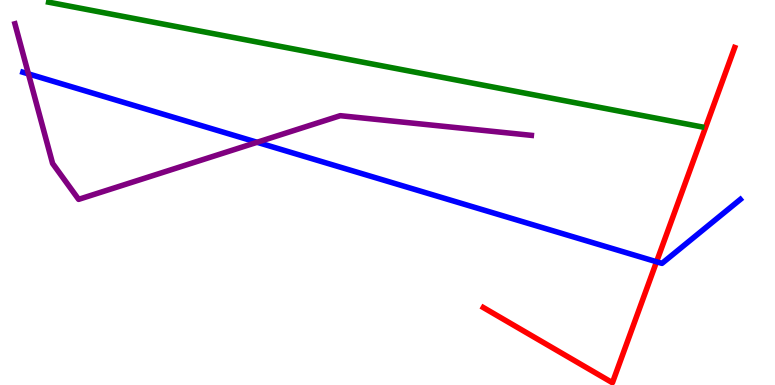[{'lines': ['blue', 'red'], 'intersections': [{'x': 8.47, 'y': 3.2}]}, {'lines': ['green', 'red'], 'intersections': []}, {'lines': ['purple', 'red'], 'intersections': []}, {'lines': ['blue', 'green'], 'intersections': []}, {'lines': ['blue', 'purple'], 'intersections': [{'x': 0.367, 'y': 8.08}, {'x': 3.32, 'y': 6.3}]}, {'lines': ['green', 'purple'], 'intersections': []}]